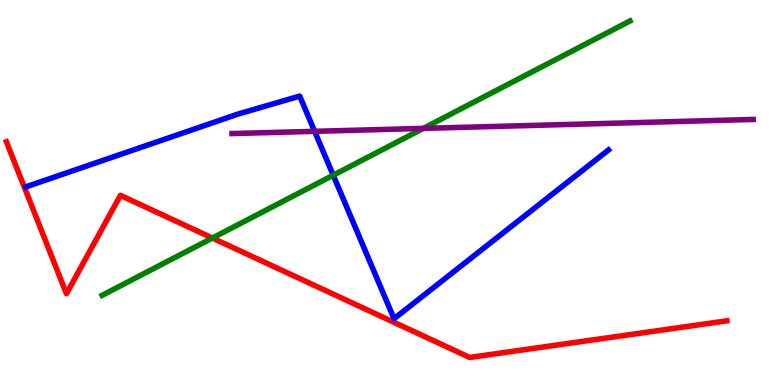[{'lines': ['blue', 'red'], 'intersections': []}, {'lines': ['green', 'red'], 'intersections': [{'x': 2.74, 'y': 3.82}]}, {'lines': ['purple', 'red'], 'intersections': []}, {'lines': ['blue', 'green'], 'intersections': [{'x': 4.3, 'y': 5.45}]}, {'lines': ['blue', 'purple'], 'intersections': [{'x': 4.06, 'y': 6.59}]}, {'lines': ['green', 'purple'], 'intersections': [{'x': 5.46, 'y': 6.67}]}]